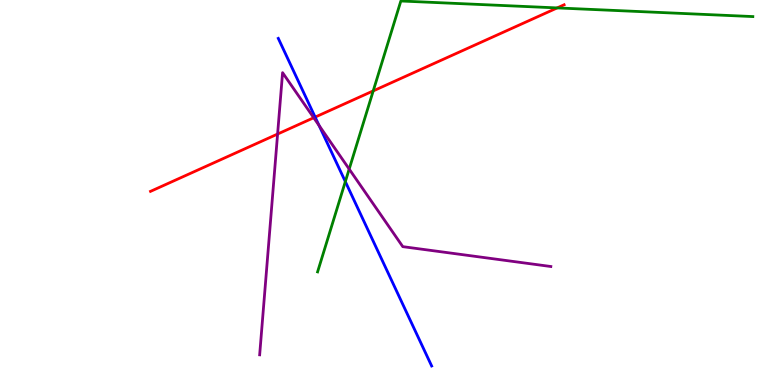[{'lines': ['blue', 'red'], 'intersections': [{'x': 4.07, 'y': 6.96}]}, {'lines': ['green', 'red'], 'intersections': [{'x': 4.82, 'y': 7.64}, {'x': 7.19, 'y': 9.79}]}, {'lines': ['purple', 'red'], 'intersections': [{'x': 3.58, 'y': 6.52}, {'x': 4.05, 'y': 6.94}]}, {'lines': ['blue', 'green'], 'intersections': [{'x': 4.46, 'y': 5.28}]}, {'lines': ['blue', 'purple'], 'intersections': [{'x': 4.12, 'y': 6.74}]}, {'lines': ['green', 'purple'], 'intersections': [{'x': 4.51, 'y': 5.61}]}]